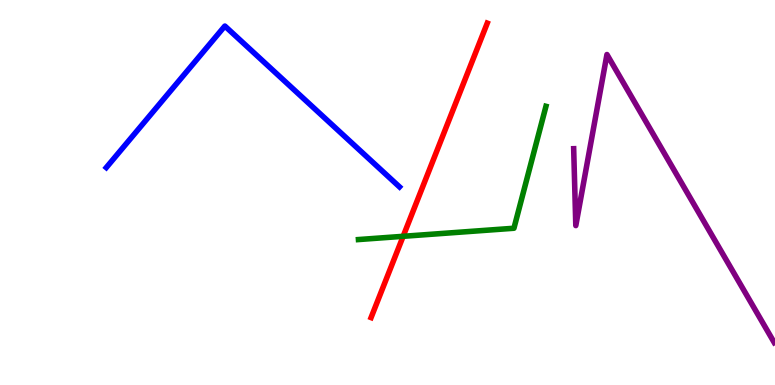[{'lines': ['blue', 'red'], 'intersections': []}, {'lines': ['green', 'red'], 'intersections': [{'x': 5.2, 'y': 3.86}]}, {'lines': ['purple', 'red'], 'intersections': []}, {'lines': ['blue', 'green'], 'intersections': []}, {'lines': ['blue', 'purple'], 'intersections': []}, {'lines': ['green', 'purple'], 'intersections': []}]